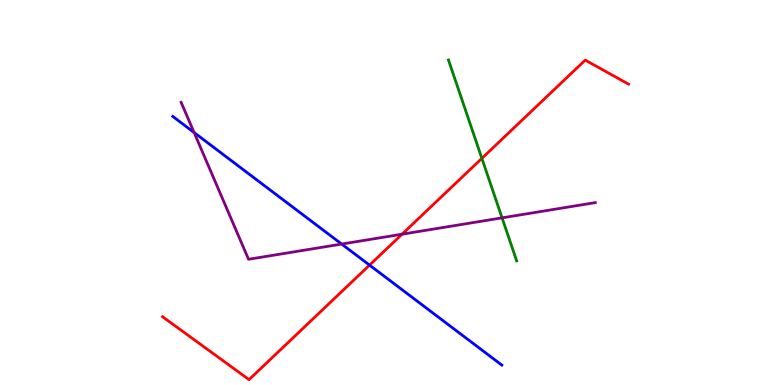[{'lines': ['blue', 'red'], 'intersections': [{'x': 4.77, 'y': 3.11}]}, {'lines': ['green', 'red'], 'intersections': [{'x': 6.22, 'y': 5.89}]}, {'lines': ['purple', 'red'], 'intersections': [{'x': 5.19, 'y': 3.92}]}, {'lines': ['blue', 'green'], 'intersections': []}, {'lines': ['blue', 'purple'], 'intersections': [{'x': 2.5, 'y': 6.56}, {'x': 4.41, 'y': 3.66}]}, {'lines': ['green', 'purple'], 'intersections': [{'x': 6.48, 'y': 4.34}]}]